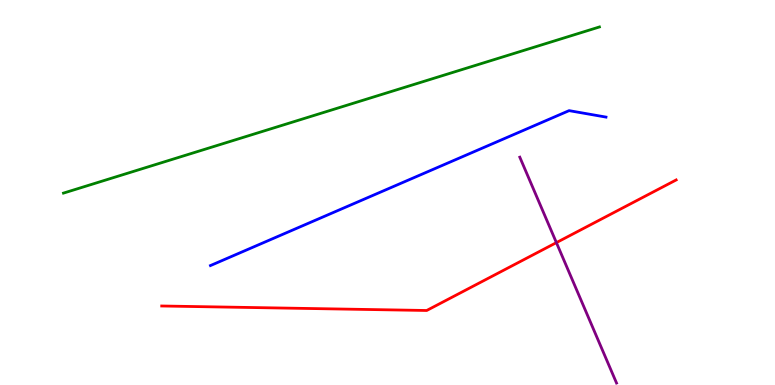[{'lines': ['blue', 'red'], 'intersections': []}, {'lines': ['green', 'red'], 'intersections': []}, {'lines': ['purple', 'red'], 'intersections': [{'x': 7.18, 'y': 3.7}]}, {'lines': ['blue', 'green'], 'intersections': []}, {'lines': ['blue', 'purple'], 'intersections': []}, {'lines': ['green', 'purple'], 'intersections': []}]